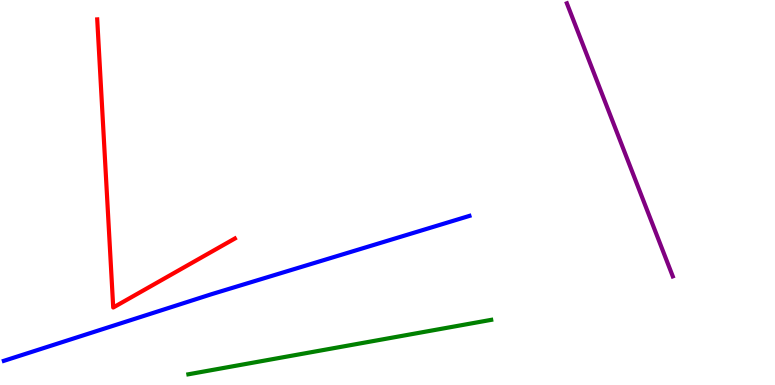[{'lines': ['blue', 'red'], 'intersections': []}, {'lines': ['green', 'red'], 'intersections': []}, {'lines': ['purple', 'red'], 'intersections': []}, {'lines': ['blue', 'green'], 'intersections': []}, {'lines': ['blue', 'purple'], 'intersections': []}, {'lines': ['green', 'purple'], 'intersections': []}]